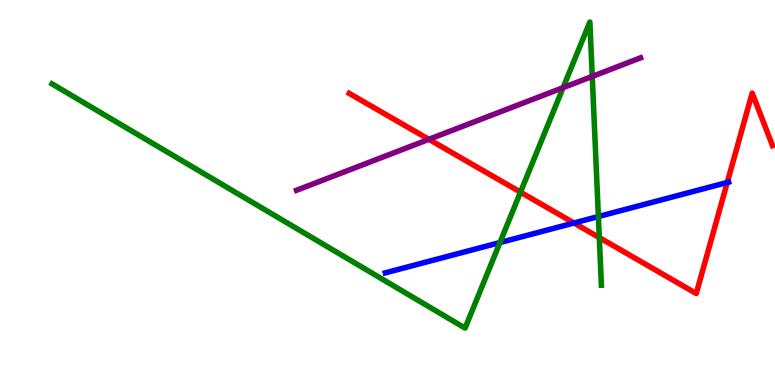[{'lines': ['blue', 'red'], 'intersections': [{'x': 7.41, 'y': 4.21}, {'x': 9.38, 'y': 5.26}]}, {'lines': ['green', 'red'], 'intersections': [{'x': 6.72, 'y': 5.01}, {'x': 7.73, 'y': 3.83}]}, {'lines': ['purple', 'red'], 'intersections': [{'x': 5.53, 'y': 6.38}]}, {'lines': ['blue', 'green'], 'intersections': [{'x': 6.45, 'y': 3.7}, {'x': 7.72, 'y': 4.38}]}, {'lines': ['blue', 'purple'], 'intersections': []}, {'lines': ['green', 'purple'], 'intersections': [{'x': 7.27, 'y': 7.72}, {'x': 7.64, 'y': 8.01}]}]